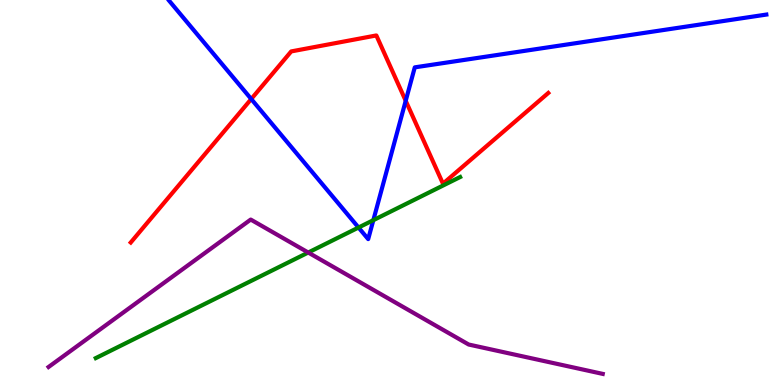[{'lines': ['blue', 'red'], 'intersections': [{'x': 3.24, 'y': 7.43}, {'x': 5.24, 'y': 7.38}]}, {'lines': ['green', 'red'], 'intersections': []}, {'lines': ['purple', 'red'], 'intersections': []}, {'lines': ['blue', 'green'], 'intersections': [{'x': 4.63, 'y': 4.09}, {'x': 4.82, 'y': 4.28}]}, {'lines': ['blue', 'purple'], 'intersections': []}, {'lines': ['green', 'purple'], 'intersections': [{'x': 3.98, 'y': 3.44}]}]